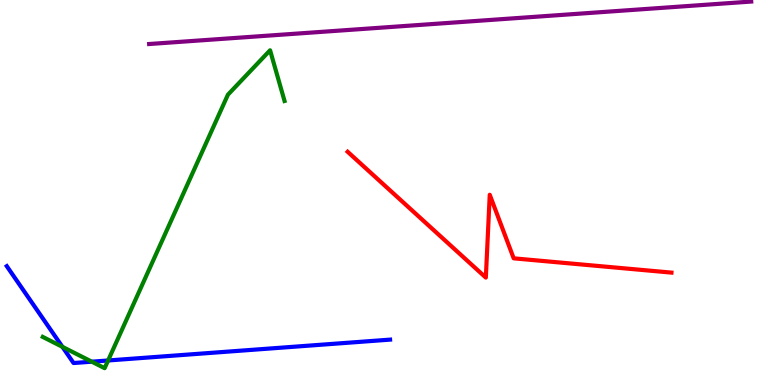[{'lines': ['blue', 'red'], 'intersections': []}, {'lines': ['green', 'red'], 'intersections': []}, {'lines': ['purple', 'red'], 'intersections': []}, {'lines': ['blue', 'green'], 'intersections': [{'x': 0.805, 'y': 0.991}, {'x': 1.18, 'y': 0.606}, {'x': 1.39, 'y': 0.637}]}, {'lines': ['blue', 'purple'], 'intersections': []}, {'lines': ['green', 'purple'], 'intersections': []}]